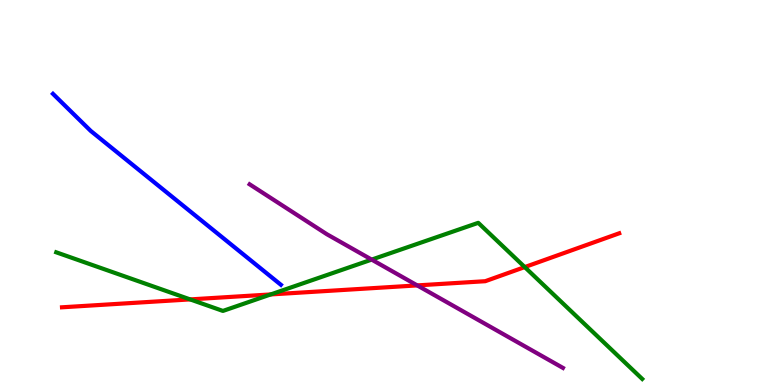[{'lines': ['blue', 'red'], 'intersections': []}, {'lines': ['green', 'red'], 'intersections': [{'x': 2.45, 'y': 2.22}, {'x': 3.49, 'y': 2.35}, {'x': 6.77, 'y': 3.06}]}, {'lines': ['purple', 'red'], 'intersections': [{'x': 5.38, 'y': 2.59}]}, {'lines': ['blue', 'green'], 'intersections': []}, {'lines': ['blue', 'purple'], 'intersections': []}, {'lines': ['green', 'purple'], 'intersections': [{'x': 4.8, 'y': 3.26}]}]